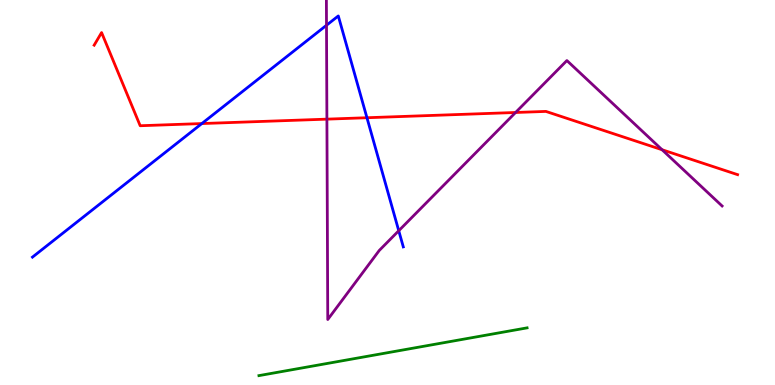[{'lines': ['blue', 'red'], 'intersections': [{'x': 2.6, 'y': 6.79}, {'x': 4.73, 'y': 6.94}]}, {'lines': ['green', 'red'], 'intersections': []}, {'lines': ['purple', 'red'], 'intersections': [{'x': 4.22, 'y': 6.91}, {'x': 6.65, 'y': 7.08}, {'x': 8.54, 'y': 6.11}]}, {'lines': ['blue', 'green'], 'intersections': []}, {'lines': ['blue', 'purple'], 'intersections': [{'x': 4.21, 'y': 9.34}, {'x': 5.15, 'y': 4.01}]}, {'lines': ['green', 'purple'], 'intersections': []}]